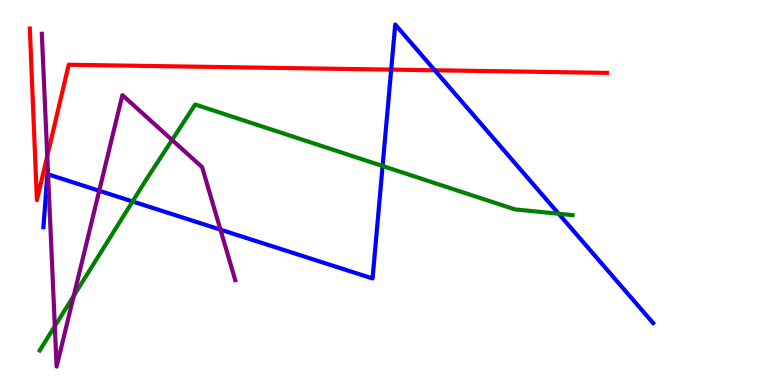[{'lines': ['blue', 'red'], 'intersections': [{'x': 5.05, 'y': 8.19}, {'x': 5.61, 'y': 8.17}]}, {'lines': ['green', 'red'], 'intersections': []}, {'lines': ['purple', 'red'], 'intersections': [{'x': 0.61, 'y': 5.95}]}, {'lines': ['blue', 'green'], 'intersections': [{'x': 1.71, 'y': 4.77}, {'x': 4.94, 'y': 5.69}, {'x': 7.21, 'y': 4.45}]}, {'lines': ['blue', 'purple'], 'intersections': [{'x': 0.62, 'y': 5.47}, {'x': 1.28, 'y': 5.05}, {'x': 2.84, 'y': 4.04}]}, {'lines': ['green', 'purple'], 'intersections': [{'x': 0.707, 'y': 1.53}, {'x': 0.952, 'y': 2.32}, {'x': 2.22, 'y': 6.36}]}]